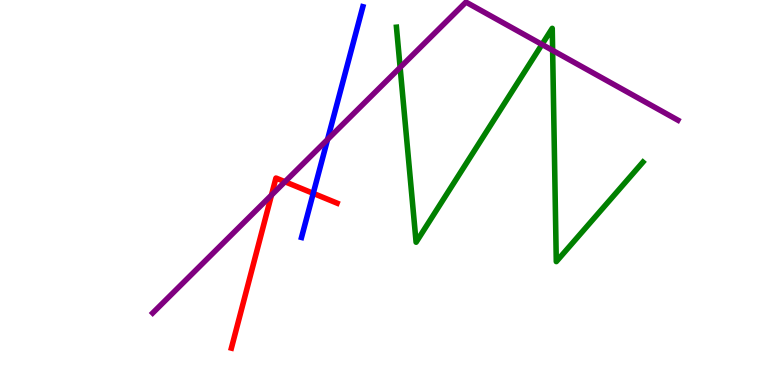[{'lines': ['blue', 'red'], 'intersections': [{'x': 4.04, 'y': 4.98}]}, {'lines': ['green', 'red'], 'intersections': []}, {'lines': ['purple', 'red'], 'intersections': [{'x': 3.5, 'y': 4.93}, {'x': 3.68, 'y': 5.28}]}, {'lines': ['blue', 'green'], 'intersections': []}, {'lines': ['blue', 'purple'], 'intersections': [{'x': 4.23, 'y': 6.38}]}, {'lines': ['green', 'purple'], 'intersections': [{'x': 5.16, 'y': 8.25}, {'x': 6.99, 'y': 8.85}, {'x': 7.13, 'y': 8.69}]}]